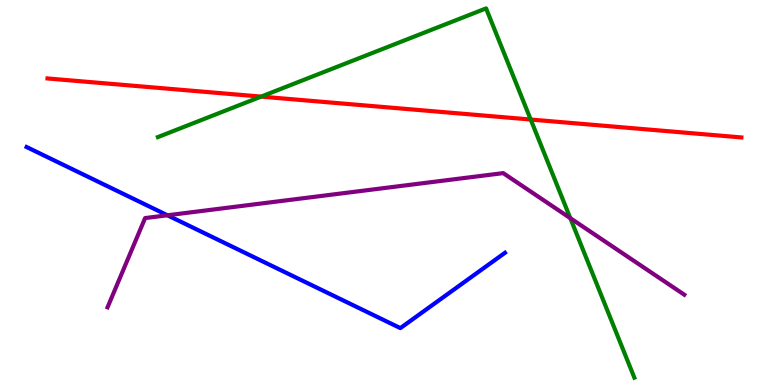[{'lines': ['blue', 'red'], 'intersections': []}, {'lines': ['green', 'red'], 'intersections': [{'x': 3.37, 'y': 7.49}, {'x': 6.85, 'y': 6.9}]}, {'lines': ['purple', 'red'], 'intersections': []}, {'lines': ['blue', 'green'], 'intersections': []}, {'lines': ['blue', 'purple'], 'intersections': [{'x': 2.16, 'y': 4.41}]}, {'lines': ['green', 'purple'], 'intersections': [{'x': 7.36, 'y': 4.33}]}]